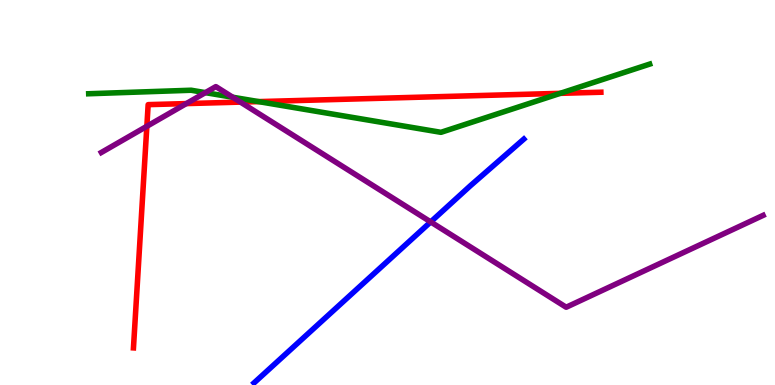[{'lines': ['blue', 'red'], 'intersections': []}, {'lines': ['green', 'red'], 'intersections': [{'x': 3.34, 'y': 7.36}, {'x': 7.23, 'y': 7.58}]}, {'lines': ['purple', 'red'], 'intersections': [{'x': 1.89, 'y': 6.72}, {'x': 2.4, 'y': 7.31}, {'x': 3.1, 'y': 7.35}]}, {'lines': ['blue', 'green'], 'intersections': []}, {'lines': ['blue', 'purple'], 'intersections': [{'x': 5.56, 'y': 4.24}]}, {'lines': ['green', 'purple'], 'intersections': [{'x': 2.65, 'y': 7.59}, {'x': 3.0, 'y': 7.47}]}]